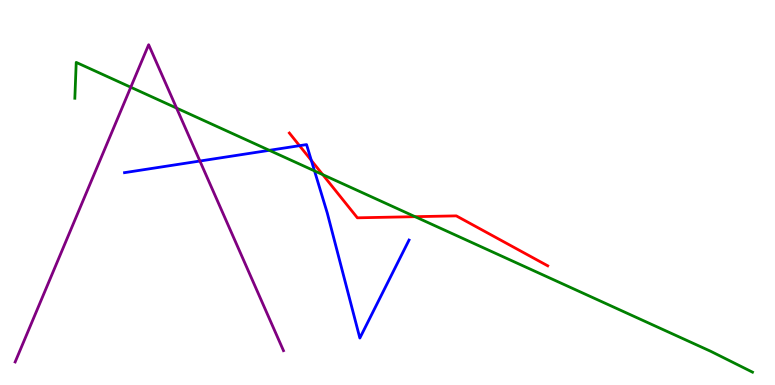[{'lines': ['blue', 'red'], 'intersections': [{'x': 3.86, 'y': 6.22}, {'x': 4.02, 'y': 5.83}]}, {'lines': ['green', 'red'], 'intersections': [{'x': 4.16, 'y': 5.46}, {'x': 5.36, 'y': 4.37}]}, {'lines': ['purple', 'red'], 'intersections': []}, {'lines': ['blue', 'green'], 'intersections': [{'x': 3.48, 'y': 6.1}, {'x': 4.06, 'y': 5.56}]}, {'lines': ['blue', 'purple'], 'intersections': [{'x': 2.58, 'y': 5.82}]}, {'lines': ['green', 'purple'], 'intersections': [{'x': 1.69, 'y': 7.73}, {'x': 2.28, 'y': 7.19}]}]